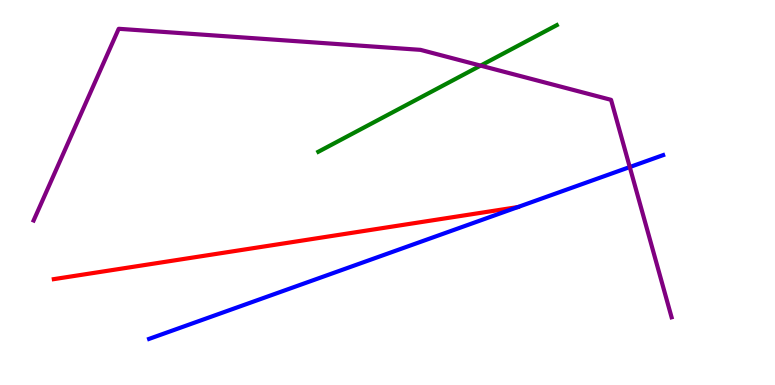[{'lines': ['blue', 'red'], 'intersections': [{'x': 6.68, 'y': 4.62}]}, {'lines': ['green', 'red'], 'intersections': []}, {'lines': ['purple', 'red'], 'intersections': []}, {'lines': ['blue', 'green'], 'intersections': []}, {'lines': ['blue', 'purple'], 'intersections': [{'x': 8.13, 'y': 5.66}]}, {'lines': ['green', 'purple'], 'intersections': [{'x': 6.2, 'y': 8.3}]}]